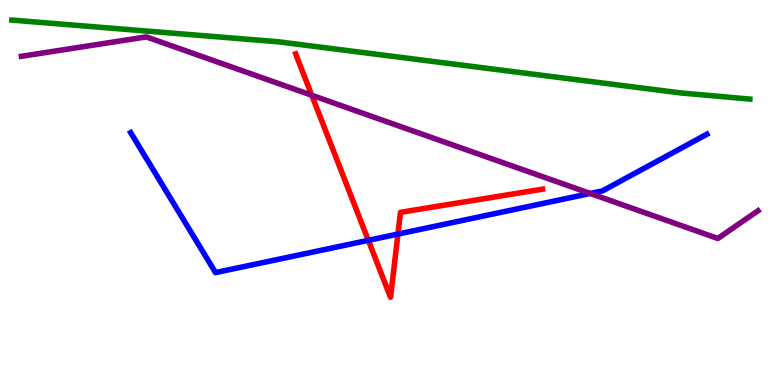[{'lines': ['blue', 'red'], 'intersections': [{'x': 4.75, 'y': 3.76}, {'x': 5.13, 'y': 3.92}]}, {'lines': ['green', 'red'], 'intersections': []}, {'lines': ['purple', 'red'], 'intersections': [{'x': 4.02, 'y': 7.53}]}, {'lines': ['blue', 'green'], 'intersections': []}, {'lines': ['blue', 'purple'], 'intersections': [{'x': 7.62, 'y': 4.97}]}, {'lines': ['green', 'purple'], 'intersections': []}]